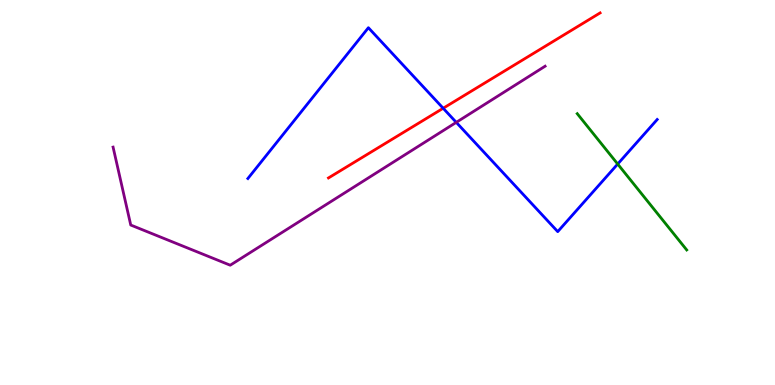[{'lines': ['blue', 'red'], 'intersections': [{'x': 5.72, 'y': 7.19}]}, {'lines': ['green', 'red'], 'intersections': []}, {'lines': ['purple', 'red'], 'intersections': []}, {'lines': ['blue', 'green'], 'intersections': [{'x': 7.97, 'y': 5.74}]}, {'lines': ['blue', 'purple'], 'intersections': [{'x': 5.89, 'y': 6.82}]}, {'lines': ['green', 'purple'], 'intersections': []}]